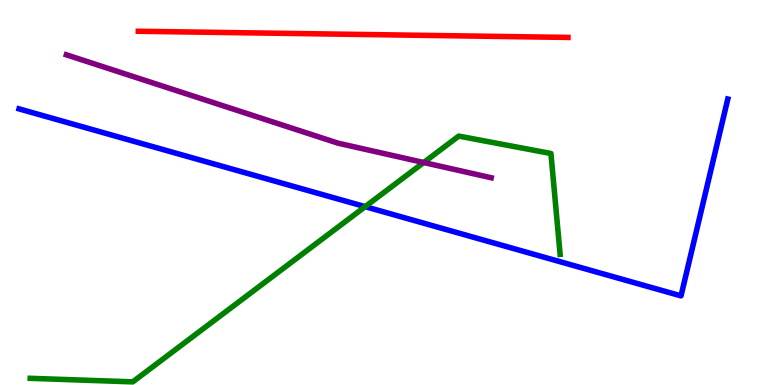[{'lines': ['blue', 'red'], 'intersections': []}, {'lines': ['green', 'red'], 'intersections': []}, {'lines': ['purple', 'red'], 'intersections': []}, {'lines': ['blue', 'green'], 'intersections': [{'x': 4.71, 'y': 4.63}]}, {'lines': ['blue', 'purple'], 'intersections': []}, {'lines': ['green', 'purple'], 'intersections': [{'x': 5.47, 'y': 5.78}]}]